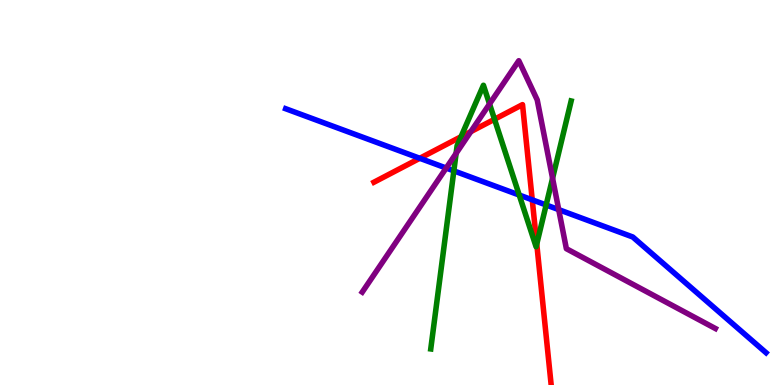[{'lines': ['blue', 'red'], 'intersections': [{'x': 5.42, 'y': 5.89}, {'x': 6.87, 'y': 4.81}]}, {'lines': ['green', 'red'], 'intersections': [{'x': 5.95, 'y': 6.45}, {'x': 6.38, 'y': 6.9}, {'x': 6.93, 'y': 3.66}]}, {'lines': ['purple', 'red'], 'intersections': [{'x': 6.07, 'y': 6.58}]}, {'lines': ['blue', 'green'], 'intersections': [{'x': 5.86, 'y': 5.56}, {'x': 6.7, 'y': 4.93}, {'x': 7.05, 'y': 4.68}]}, {'lines': ['blue', 'purple'], 'intersections': [{'x': 5.76, 'y': 5.64}, {'x': 7.21, 'y': 4.56}]}, {'lines': ['green', 'purple'], 'intersections': [{'x': 5.89, 'y': 6.02}, {'x': 6.32, 'y': 7.3}, {'x': 7.13, 'y': 5.37}]}]